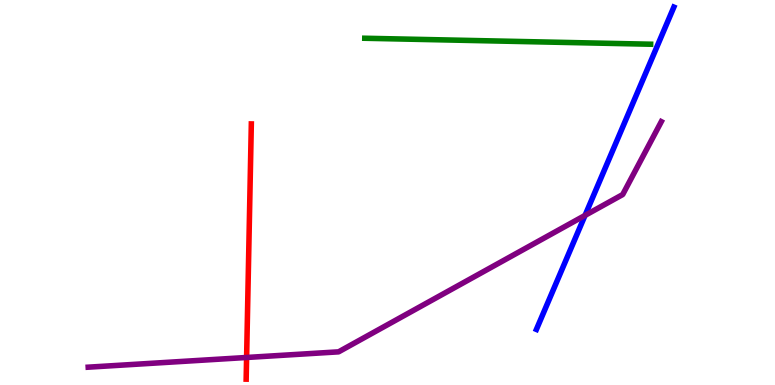[{'lines': ['blue', 'red'], 'intersections': []}, {'lines': ['green', 'red'], 'intersections': []}, {'lines': ['purple', 'red'], 'intersections': [{'x': 3.18, 'y': 0.715}]}, {'lines': ['blue', 'green'], 'intersections': []}, {'lines': ['blue', 'purple'], 'intersections': [{'x': 7.55, 'y': 4.41}]}, {'lines': ['green', 'purple'], 'intersections': []}]